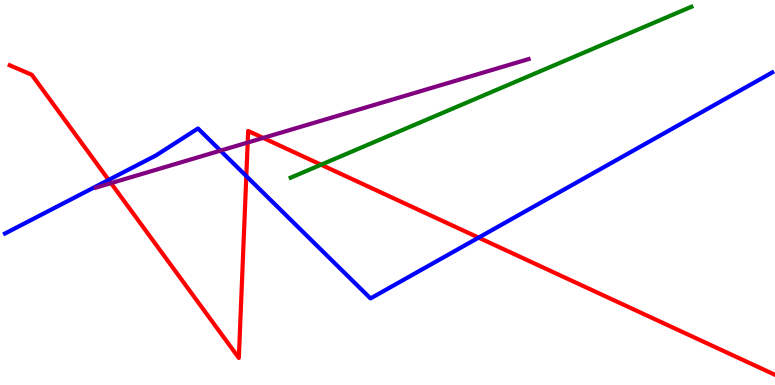[{'lines': ['blue', 'red'], 'intersections': [{'x': 1.4, 'y': 5.33}, {'x': 3.18, 'y': 5.43}, {'x': 6.18, 'y': 3.83}]}, {'lines': ['green', 'red'], 'intersections': [{'x': 4.14, 'y': 5.72}]}, {'lines': ['purple', 'red'], 'intersections': [{'x': 1.43, 'y': 5.24}, {'x': 3.2, 'y': 6.3}, {'x': 3.4, 'y': 6.42}]}, {'lines': ['blue', 'green'], 'intersections': []}, {'lines': ['blue', 'purple'], 'intersections': [{'x': 2.84, 'y': 6.09}]}, {'lines': ['green', 'purple'], 'intersections': []}]